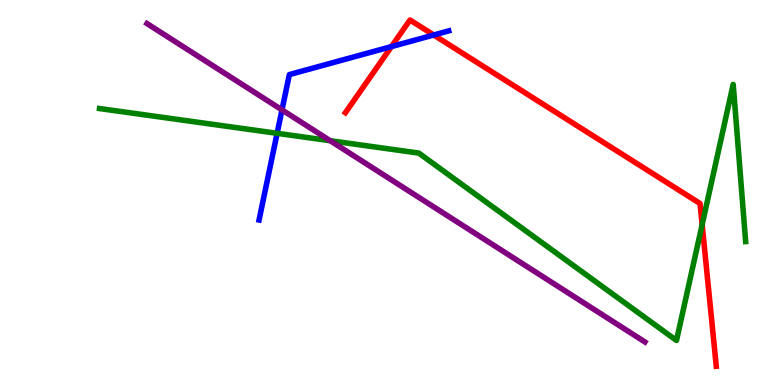[{'lines': ['blue', 'red'], 'intersections': [{'x': 5.05, 'y': 8.79}, {'x': 5.6, 'y': 9.09}]}, {'lines': ['green', 'red'], 'intersections': [{'x': 9.06, 'y': 4.17}]}, {'lines': ['purple', 'red'], 'intersections': []}, {'lines': ['blue', 'green'], 'intersections': [{'x': 3.58, 'y': 6.54}]}, {'lines': ['blue', 'purple'], 'intersections': [{'x': 3.64, 'y': 7.15}]}, {'lines': ['green', 'purple'], 'intersections': [{'x': 4.26, 'y': 6.34}]}]